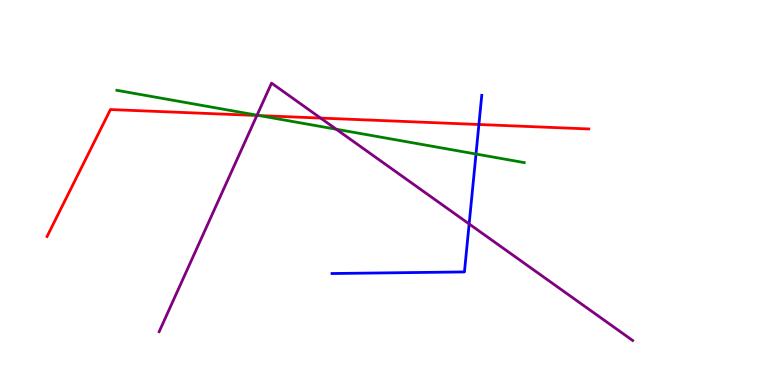[{'lines': ['blue', 'red'], 'intersections': [{'x': 6.18, 'y': 6.77}]}, {'lines': ['green', 'red'], 'intersections': [{'x': 3.35, 'y': 7.0}]}, {'lines': ['purple', 'red'], 'intersections': [{'x': 3.31, 'y': 7.0}, {'x': 4.14, 'y': 6.93}]}, {'lines': ['blue', 'green'], 'intersections': [{'x': 6.14, 'y': 6.0}]}, {'lines': ['blue', 'purple'], 'intersections': [{'x': 6.05, 'y': 4.18}]}, {'lines': ['green', 'purple'], 'intersections': [{'x': 3.32, 'y': 7.01}, {'x': 4.34, 'y': 6.64}]}]